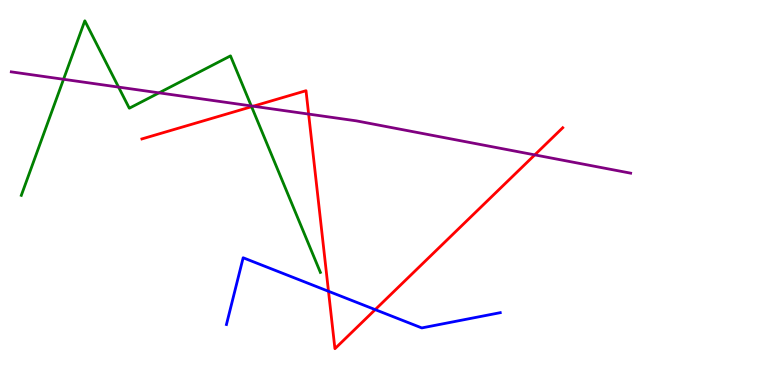[{'lines': ['blue', 'red'], 'intersections': [{'x': 4.24, 'y': 2.43}, {'x': 4.84, 'y': 1.96}]}, {'lines': ['green', 'red'], 'intersections': [{'x': 3.25, 'y': 7.23}]}, {'lines': ['purple', 'red'], 'intersections': [{'x': 3.27, 'y': 7.24}, {'x': 3.98, 'y': 7.04}, {'x': 6.9, 'y': 5.98}]}, {'lines': ['blue', 'green'], 'intersections': []}, {'lines': ['blue', 'purple'], 'intersections': []}, {'lines': ['green', 'purple'], 'intersections': [{'x': 0.82, 'y': 7.94}, {'x': 1.53, 'y': 7.74}, {'x': 2.05, 'y': 7.59}, {'x': 3.24, 'y': 7.25}]}]